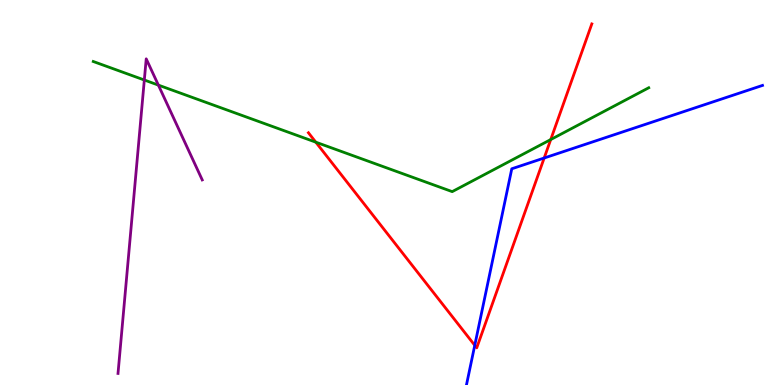[{'lines': ['blue', 'red'], 'intersections': [{'x': 6.13, 'y': 1.03}, {'x': 7.02, 'y': 5.9}]}, {'lines': ['green', 'red'], 'intersections': [{'x': 4.07, 'y': 6.31}, {'x': 7.11, 'y': 6.38}]}, {'lines': ['purple', 'red'], 'intersections': []}, {'lines': ['blue', 'green'], 'intersections': []}, {'lines': ['blue', 'purple'], 'intersections': []}, {'lines': ['green', 'purple'], 'intersections': [{'x': 1.86, 'y': 7.92}, {'x': 2.04, 'y': 7.79}]}]